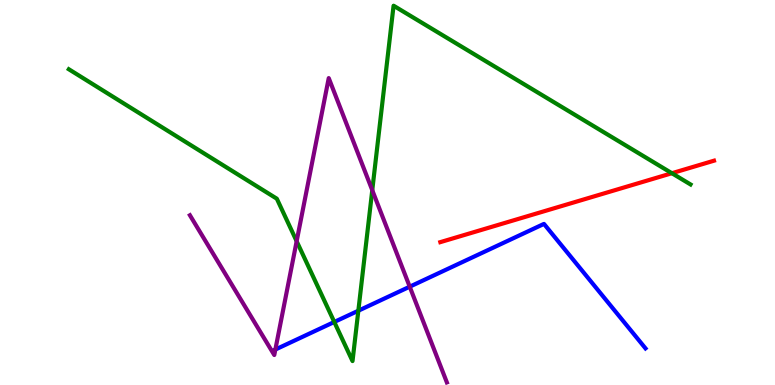[{'lines': ['blue', 'red'], 'intersections': []}, {'lines': ['green', 'red'], 'intersections': [{'x': 8.67, 'y': 5.5}]}, {'lines': ['purple', 'red'], 'intersections': []}, {'lines': ['blue', 'green'], 'intersections': [{'x': 4.31, 'y': 1.64}, {'x': 4.62, 'y': 1.93}]}, {'lines': ['blue', 'purple'], 'intersections': [{'x': 3.55, 'y': 0.921}, {'x': 5.29, 'y': 2.55}]}, {'lines': ['green', 'purple'], 'intersections': [{'x': 3.83, 'y': 3.73}, {'x': 4.8, 'y': 5.06}]}]